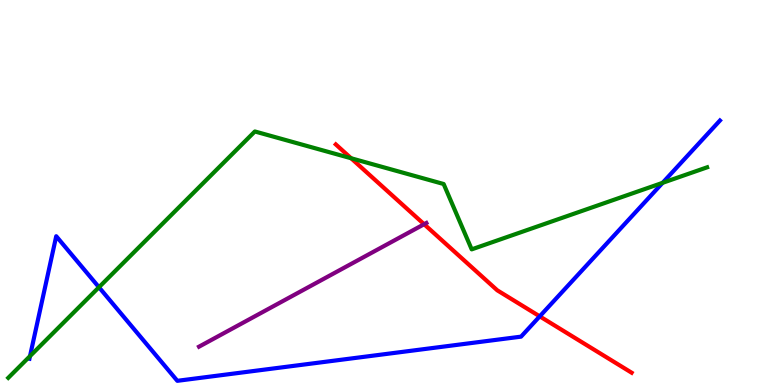[{'lines': ['blue', 'red'], 'intersections': [{'x': 6.96, 'y': 1.78}]}, {'lines': ['green', 'red'], 'intersections': [{'x': 4.53, 'y': 5.89}]}, {'lines': ['purple', 'red'], 'intersections': [{'x': 5.47, 'y': 4.18}]}, {'lines': ['blue', 'green'], 'intersections': [{'x': 0.387, 'y': 0.75}, {'x': 1.28, 'y': 2.54}, {'x': 8.55, 'y': 5.25}]}, {'lines': ['blue', 'purple'], 'intersections': []}, {'lines': ['green', 'purple'], 'intersections': []}]